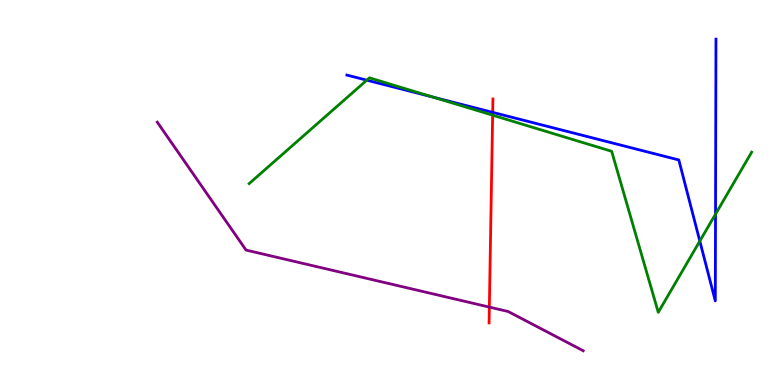[{'lines': ['blue', 'red'], 'intersections': [{'x': 6.36, 'y': 7.08}]}, {'lines': ['green', 'red'], 'intersections': [{'x': 6.36, 'y': 7.01}]}, {'lines': ['purple', 'red'], 'intersections': [{'x': 6.31, 'y': 2.02}]}, {'lines': ['blue', 'green'], 'intersections': [{'x': 4.73, 'y': 7.92}, {'x': 5.59, 'y': 7.48}, {'x': 9.03, 'y': 3.74}, {'x': 9.23, 'y': 4.44}]}, {'lines': ['blue', 'purple'], 'intersections': []}, {'lines': ['green', 'purple'], 'intersections': []}]